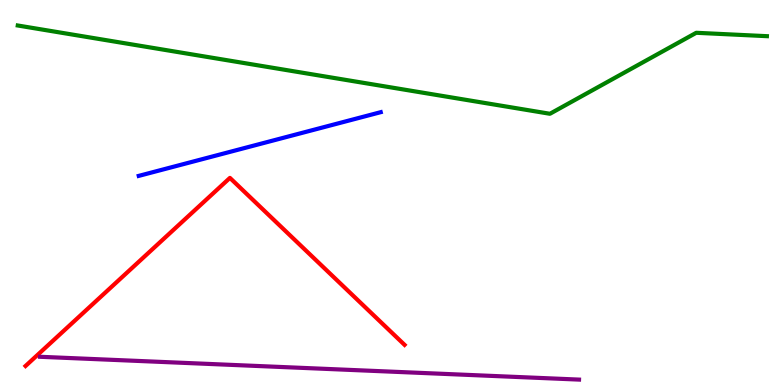[{'lines': ['blue', 'red'], 'intersections': []}, {'lines': ['green', 'red'], 'intersections': []}, {'lines': ['purple', 'red'], 'intersections': []}, {'lines': ['blue', 'green'], 'intersections': []}, {'lines': ['blue', 'purple'], 'intersections': []}, {'lines': ['green', 'purple'], 'intersections': []}]